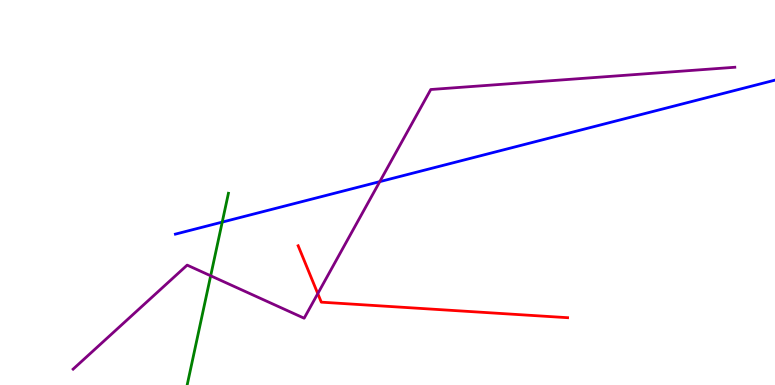[{'lines': ['blue', 'red'], 'intersections': []}, {'lines': ['green', 'red'], 'intersections': []}, {'lines': ['purple', 'red'], 'intersections': [{'x': 4.1, 'y': 2.37}]}, {'lines': ['blue', 'green'], 'intersections': [{'x': 2.87, 'y': 4.23}]}, {'lines': ['blue', 'purple'], 'intersections': [{'x': 4.9, 'y': 5.28}]}, {'lines': ['green', 'purple'], 'intersections': [{'x': 2.72, 'y': 2.84}]}]